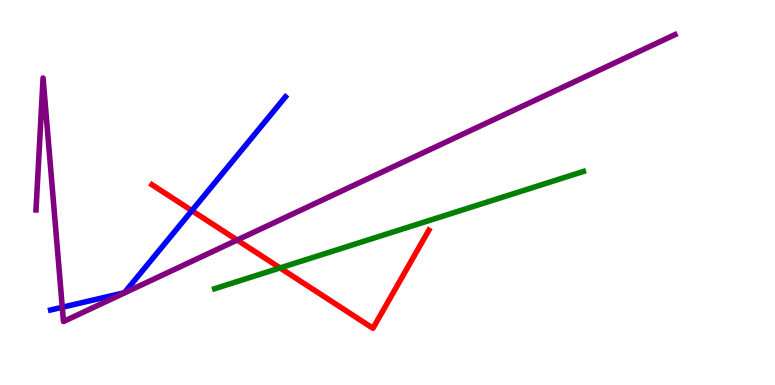[{'lines': ['blue', 'red'], 'intersections': [{'x': 2.48, 'y': 4.53}]}, {'lines': ['green', 'red'], 'intersections': [{'x': 3.61, 'y': 3.04}]}, {'lines': ['purple', 'red'], 'intersections': [{'x': 3.06, 'y': 3.77}]}, {'lines': ['blue', 'green'], 'intersections': []}, {'lines': ['blue', 'purple'], 'intersections': [{'x': 0.804, 'y': 2.02}]}, {'lines': ['green', 'purple'], 'intersections': []}]